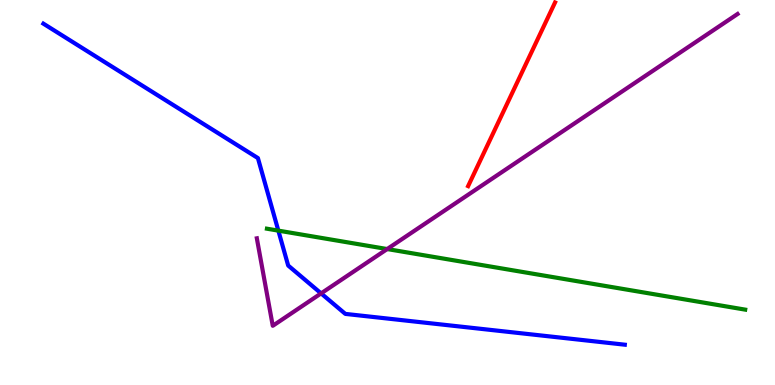[{'lines': ['blue', 'red'], 'intersections': []}, {'lines': ['green', 'red'], 'intersections': []}, {'lines': ['purple', 'red'], 'intersections': []}, {'lines': ['blue', 'green'], 'intersections': [{'x': 3.59, 'y': 4.01}]}, {'lines': ['blue', 'purple'], 'intersections': [{'x': 4.14, 'y': 2.38}]}, {'lines': ['green', 'purple'], 'intersections': [{'x': 5.0, 'y': 3.53}]}]